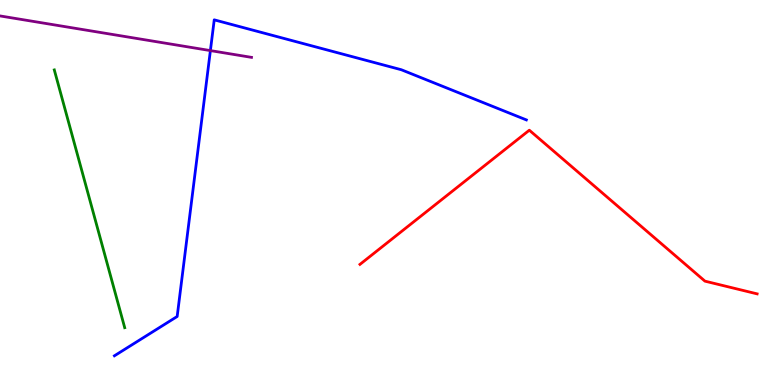[{'lines': ['blue', 'red'], 'intersections': []}, {'lines': ['green', 'red'], 'intersections': []}, {'lines': ['purple', 'red'], 'intersections': []}, {'lines': ['blue', 'green'], 'intersections': []}, {'lines': ['blue', 'purple'], 'intersections': [{'x': 2.71, 'y': 8.69}]}, {'lines': ['green', 'purple'], 'intersections': []}]